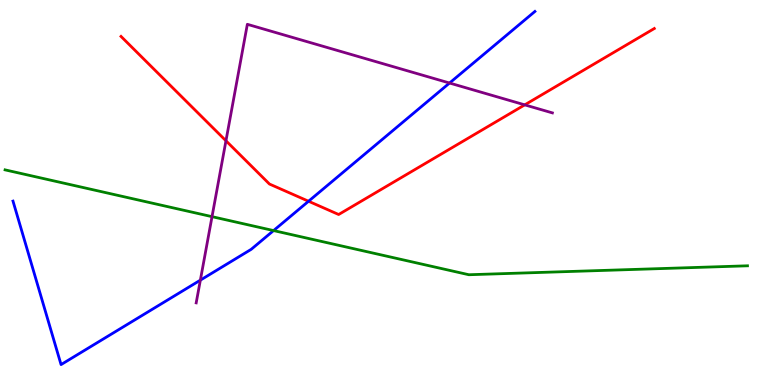[{'lines': ['blue', 'red'], 'intersections': [{'x': 3.98, 'y': 4.77}]}, {'lines': ['green', 'red'], 'intersections': []}, {'lines': ['purple', 'red'], 'intersections': [{'x': 2.92, 'y': 6.34}, {'x': 6.77, 'y': 7.28}]}, {'lines': ['blue', 'green'], 'intersections': [{'x': 3.53, 'y': 4.01}]}, {'lines': ['blue', 'purple'], 'intersections': [{'x': 2.59, 'y': 2.72}, {'x': 5.8, 'y': 7.84}]}, {'lines': ['green', 'purple'], 'intersections': [{'x': 2.74, 'y': 4.37}]}]